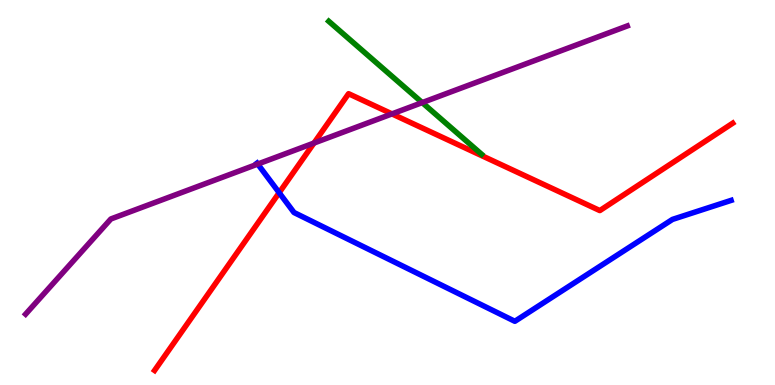[{'lines': ['blue', 'red'], 'intersections': [{'x': 3.6, 'y': 4.99}]}, {'lines': ['green', 'red'], 'intersections': []}, {'lines': ['purple', 'red'], 'intersections': [{'x': 4.05, 'y': 6.28}, {'x': 5.06, 'y': 7.04}]}, {'lines': ['blue', 'green'], 'intersections': []}, {'lines': ['blue', 'purple'], 'intersections': [{'x': 3.33, 'y': 5.74}]}, {'lines': ['green', 'purple'], 'intersections': [{'x': 5.45, 'y': 7.34}]}]